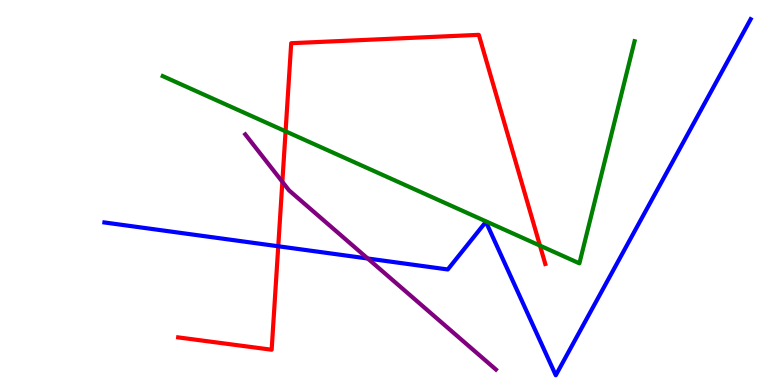[{'lines': ['blue', 'red'], 'intersections': [{'x': 3.59, 'y': 3.6}]}, {'lines': ['green', 'red'], 'intersections': [{'x': 3.68, 'y': 6.59}, {'x': 6.97, 'y': 3.62}]}, {'lines': ['purple', 'red'], 'intersections': [{'x': 3.64, 'y': 5.28}]}, {'lines': ['blue', 'green'], 'intersections': []}, {'lines': ['blue', 'purple'], 'intersections': [{'x': 4.74, 'y': 3.29}]}, {'lines': ['green', 'purple'], 'intersections': []}]